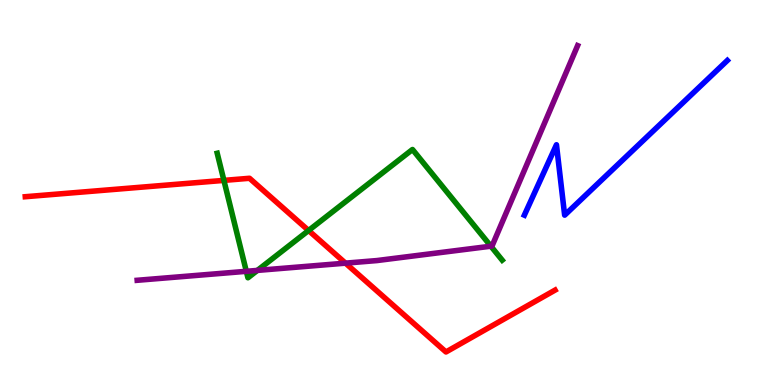[{'lines': ['blue', 'red'], 'intersections': []}, {'lines': ['green', 'red'], 'intersections': [{'x': 2.89, 'y': 5.31}, {'x': 3.98, 'y': 4.01}]}, {'lines': ['purple', 'red'], 'intersections': [{'x': 4.46, 'y': 3.16}]}, {'lines': ['blue', 'green'], 'intersections': []}, {'lines': ['blue', 'purple'], 'intersections': []}, {'lines': ['green', 'purple'], 'intersections': [{'x': 3.18, 'y': 2.95}, {'x': 3.32, 'y': 2.98}, {'x': 6.33, 'y': 3.61}]}]